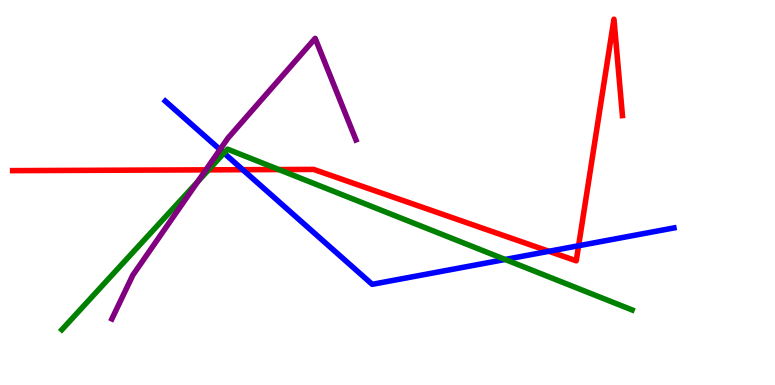[{'lines': ['blue', 'red'], 'intersections': [{'x': 3.13, 'y': 5.59}, {'x': 7.08, 'y': 3.47}, {'x': 7.47, 'y': 3.62}]}, {'lines': ['green', 'red'], 'intersections': [{'x': 2.69, 'y': 5.59}, {'x': 3.6, 'y': 5.6}]}, {'lines': ['purple', 'red'], 'intersections': [{'x': 2.66, 'y': 5.59}]}, {'lines': ['blue', 'green'], 'intersections': [{'x': 2.89, 'y': 6.02}, {'x': 6.52, 'y': 3.26}]}, {'lines': ['blue', 'purple'], 'intersections': [{'x': 2.84, 'y': 6.12}]}, {'lines': ['green', 'purple'], 'intersections': [{'x': 2.55, 'y': 5.28}]}]